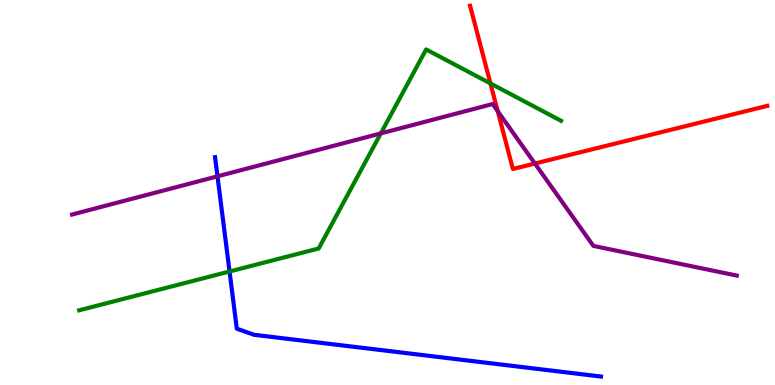[{'lines': ['blue', 'red'], 'intersections': []}, {'lines': ['green', 'red'], 'intersections': [{'x': 6.33, 'y': 7.83}]}, {'lines': ['purple', 'red'], 'intersections': [{'x': 6.42, 'y': 7.11}, {'x': 6.9, 'y': 5.75}]}, {'lines': ['blue', 'green'], 'intersections': [{'x': 2.96, 'y': 2.95}]}, {'lines': ['blue', 'purple'], 'intersections': [{'x': 2.81, 'y': 5.42}]}, {'lines': ['green', 'purple'], 'intersections': [{'x': 4.91, 'y': 6.53}]}]